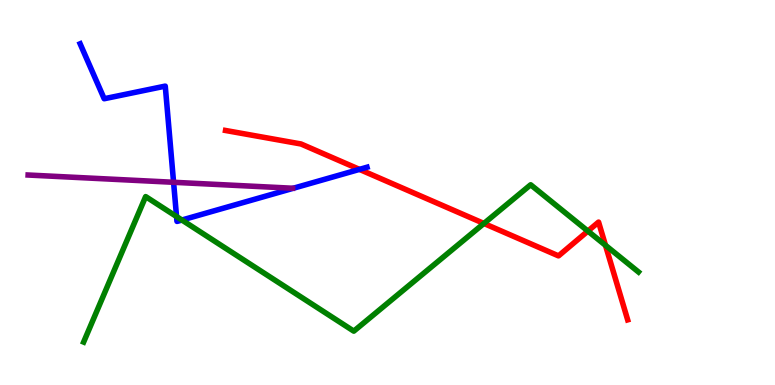[{'lines': ['blue', 'red'], 'intersections': [{'x': 4.64, 'y': 5.6}]}, {'lines': ['green', 'red'], 'intersections': [{'x': 6.24, 'y': 4.2}, {'x': 7.59, 'y': 4.0}, {'x': 7.81, 'y': 3.63}]}, {'lines': ['purple', 'red'], 'intersections': []}, {'lines': ['blue', 'green'], 'intersections': [{'x': 2.28, 'y': 4.38}, {'x': 2.35, 'y': 4.29}]}, {'lines': ['blue', 'purple'], 'intersections': [{'x': 2.24, 'y': 5.27}]}, {'lines': ['green', 'purple'], 'intersections': []}]